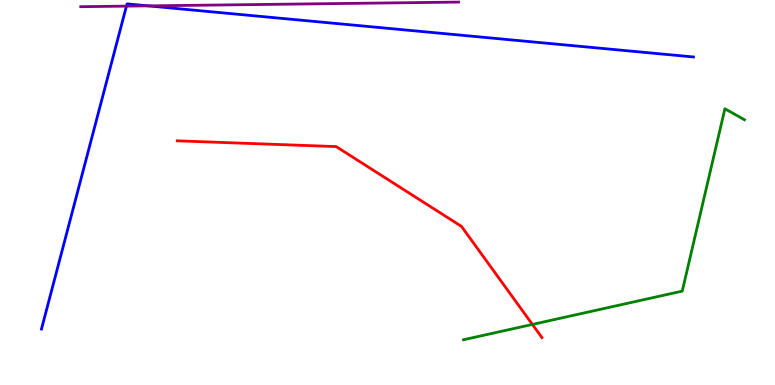[{'lines': ['blue', 'red'], 'intersections': []}, {'lines': ['green', 'red'], 'intersections': [{'x': 6.87, 'y': 1.57}]}, {'lines': ['purple', 'red'], 'intersections': []}, {'lines': ['blue', 'green'], 'intersections': []}, {'lines': ['blue', 'purple'], 'intersections': [{'x': 1.63, 'y': 9.84}, {'x': 1.91, 'y': 9.85}]}, {'lines': ['green', 'purple'], 'intersections': []}]